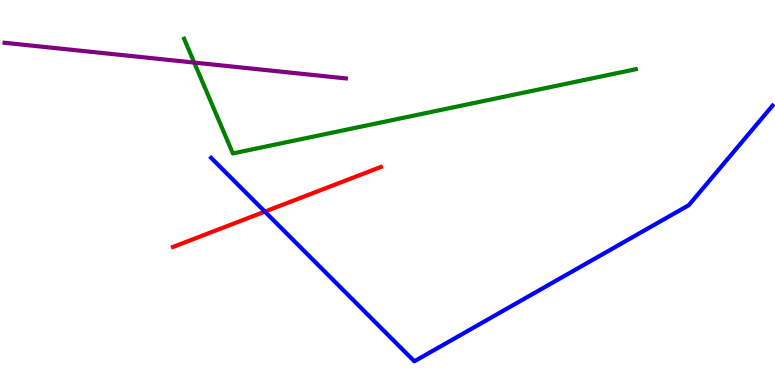[{'lines': ['blue', 'red'], 'intersections': [{'x': 3.42, 'y': 4.5}]}, {'lines': ['green', 'red'], 'intersections': []}, {'lines': ['purple', 'red'], 'intersections': []}, {'lines': ['blue', 'green'], 'intersections': []}, {'lines': ['blue', 'purple'], 'intersections': []}, {'lines': ['green', 'purple'], 'intersections': [{'x': 2.51, 'y': 8.37}]}]